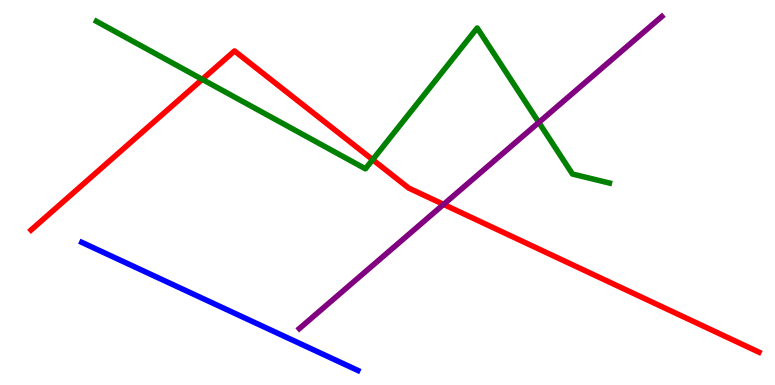[{'lines': ['blue', 'red'], 'intersections': []}, {'lines': ['green', 'red'], 'intersections': [{'x': 2.61, 'y': 7.94}, {'x': 4.81, 'y': 5.85}]}, {'lines': ['purple', 'red'], 'intersections': [{'x': 5.72, 'y': 4.69}]}, {'lines': ['blue', 'green'], 'intersections': []}, {'lines': ['blue', 'purple'], 'intersections': []}, {'lines': ['green', 'purple'], 'intersections': [{'x': 6.95, 'y': 6.82}]}]